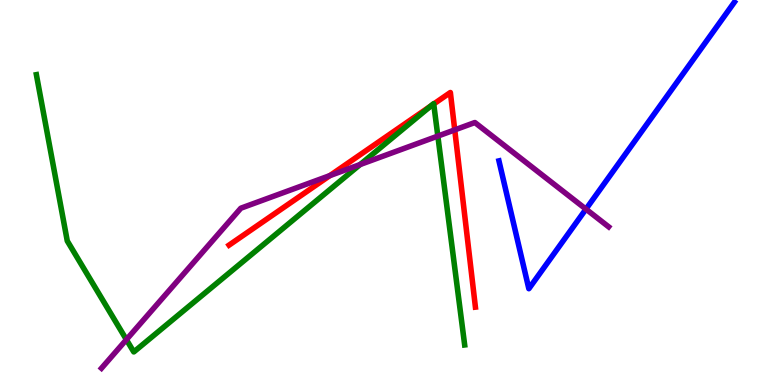[{'lines': ['blue', 'red'], 'intersections': []}, {'lines': ['green', 'red'], 'intersections': [{'x': 5.56, 'y': 7.25}, {'x': 5.6, 'y': 7.3}]}, {'lines': ['purple', 'red'], 'intersections': [{'x': 4.26, 'y': 5.44}, {'x': 5.87, 'y': 6.63}]}, {'lines': ['blue', 'green'], 'intersections': []}, {'lines': ['blue', 'purple'], 'intersections': [{'x': 7.56, 'y': 4.57}]}, {'lines': ['green', 'purple'], 'intersections': [{'x': 1.63, 'y': 1.18}, {'x': 4.65, 'y': 5.73}, {'x': 5.65, 'y': 6.47}]}]